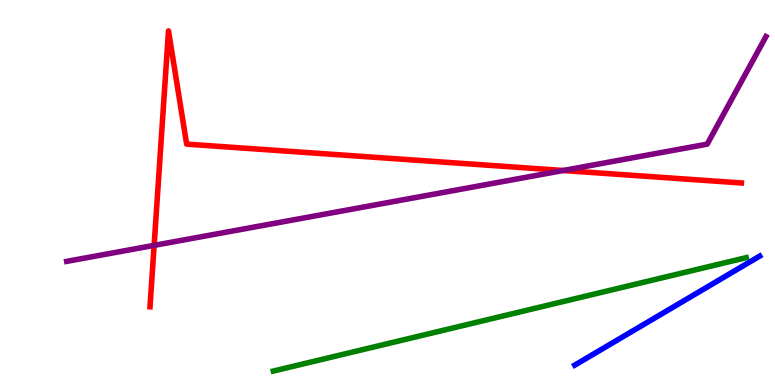[{'lines': ['blue', 'red'], 'intersections': []}, {'lines': ['green', 'red'], 'intersections': []}, {'lines': ['purple', 'red'], 'intersections': [{'x': 1.99, 'y': 3.63}, {'x': 7.27, 'y': 5.57}]}, {'lines': ['blue', 'green'], 'intersections': []}, {'lines': ['blue', 'purple'], 'intersections': []}, {'lines': ['green', 'purple'], 'intersections': []}]